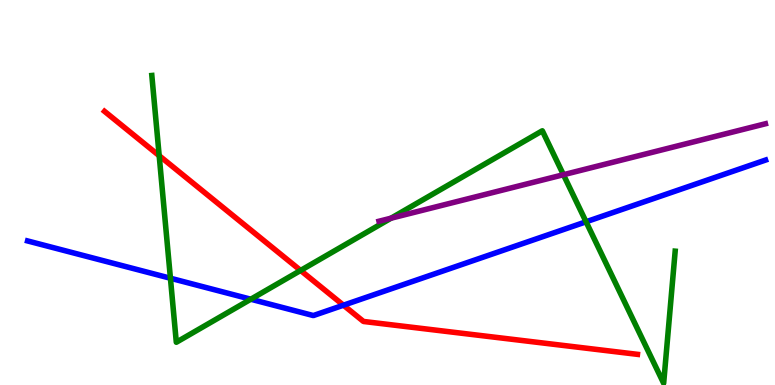[{'lines': ['blue', 'red'], 'intersections': [{'x': 4.43, 'y': 2.07}]}, {'lines': ['green', 'red'], 'intersections': [{'x': 2.05, 'y': 5.96}, {'x': 3.88, 'y': 2.98}]}, {'lines': ['purple', 'red'], 'intersections': []}, {'lines': ['blue', 'green'], 'intersections': [{'x': 2.2, 'y': 2.77}, {'x': 3.24, 'y': 2.23}, {'x': 7.56, 'y': 4.24}]}, {'lines': ['blue', 'purple'], 'intersections': []}, {'lines': ['green', 'purple'], 'intersections': [{'x': 5.05, 'y': 4.33}, {'x': 7.27, 'y': 5.46}]}]